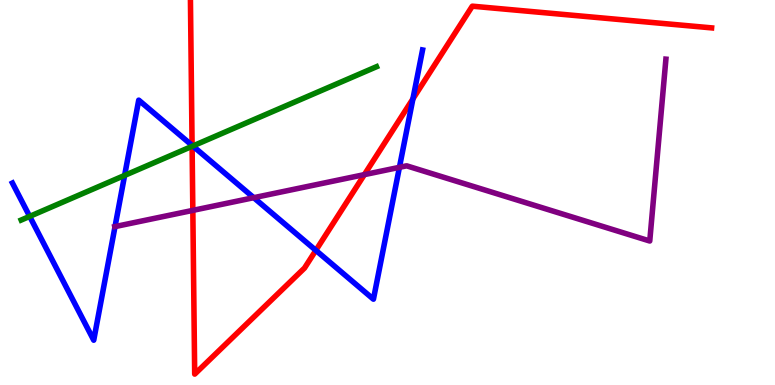[{'lines': ['blue', 'red'], 'intersections': [{'x': 2.48, 'y': 6.22}, {'x': 4.08, 'y': 3.5}, {'x': 5.33, 'y': 7.43}]}, {'lines': ['green', 'red'], 'intersections': [{'x': 2.48, 'y': 6.2}]}, {'lines': ['purple', 'red'], 'intersections': [{'x': 2.49, 'y': 4.54}, {'x': 4.7, 'y': 5.46}]}, {'lines': ['blue', 'green'], 'intersections': [{'x': 0.383, 'y': 4.38}, {'x': 1.61, 'y': 5.44}, {'x': 2.49, 'y': 6.21}]}, {'lines': ['blue', 'purple'], 'intersections': [{'x': 1.48, 'y': 4.11}, {'x': 3.27, 'y': 4.87}, {'x': 5.15, 'y': 5.65}]}, {'lines': ['green', 'purple'], 'intersections': []}]